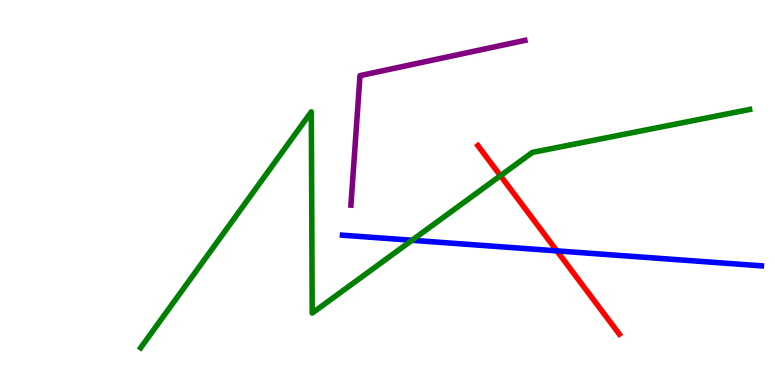[{'lines': ['blue', 'red'], 'intersections': [{'x': 7.19, 'y': 3.48}]}, {'lines': ['green', 'red'], 'intersections': [{'x': 6.46, 'y': 5.44}]}, {'lines': ['purple', 'red'], 'intersections': []}, {'lines': ['blue', 'green'], 'intersections': [{'x': 5.32, 'y': 3.76}]}, {'lines': ['blue', 'purple'], 'intersections': []}, {'lines': ['green', 'purple'], 'intersections': []}]